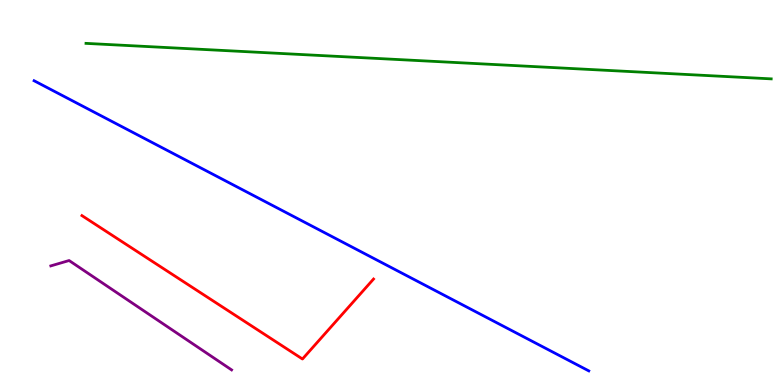[{'lines': ['blue', 'red'], 'intersections': []}, {'lines': ['green', 'red'], 'intersections': []}, {'lines': ['purple', 'red'], 'intersections': []}, {'lines': ['blue', 'green'], 'intersections': []}, {'lines': ['blue', 'purple'], 'intersections': []}, {'lines': ['green', 'purple'], 'intersections': []}]